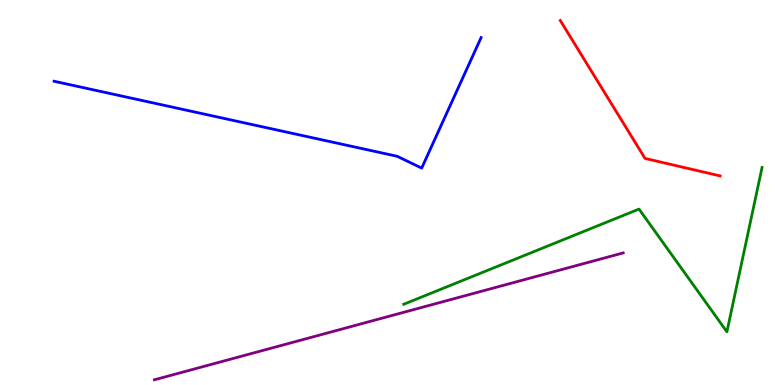[{'lines': ['blue', 'red'], 'intersections': []}, {'lines': ['green', 'red'], 'intersections': []}, {'lines': ['purple', 'red'], 'intersections': []}, {'lines': ['blue', 'green'], 'intersections': []}, {'lines': ['blue', 'purple'], 'intersections': []}, {'lines': ['green', 'purple'], 'intersections': []}]